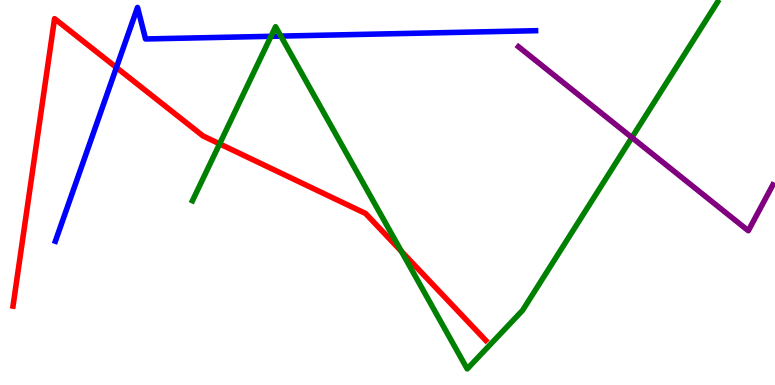[{'lines': ['blue', 'red'], 'intersections': [{'x': 1.5, 'y': 8.25}]}, {'lines': ['green', 'red'], 'intersections': [{'x': 2.83, 'y': 6.26}, {'x': 5.18, 'y': 3.47}]}, {'lines': ['purple', 'red'], 'intersections': []}, {'lines': ['blue', 'green'], 'intersections': [{'x': 3.5, 'y': 9.06}, {'x': 3.62, 'y': 9.06}]}, {'lines': ['blue', 'purple'], 'intersections': []}, {'lines': ['green', 'purple'], 'intersections': [{'x': 8.15, 'y': 6.43}]}]